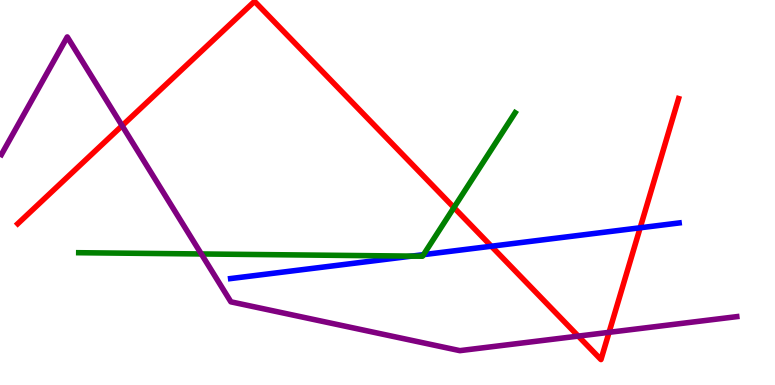[{'lines': ['blue', 'red'], 'intersections': [{'x': 6.34, 'y': 3.6}, {'x': 8.26, 'y': 4.08}]}, {'lines': ['green', 'red'], 'intersections': [{'x': 5.86, 'y': 4.61}]}, {'lines': ['purple', 'red'], 'intersections': [{'x': 1.58, 'y': 6.73}, {'x': 7.46, 'y': 1.27}, {'x': 7.86, 'y': 1.37}]}, {'lines': ['blue', 'green'], 'intersections': [{'x': 5.31, 'y': 3.35}, {'x': 5.47, 'y': 3.39}]}, {'lines': ['blue', 'purple'], 'intersections': []}, {'lines': ['green', 'purple'], 'intersections': [{'x': 2.6, 'y': 3.4}]}]